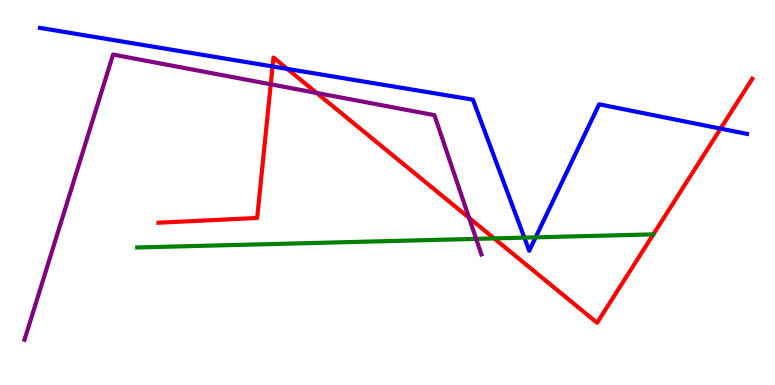[{'lines': ['blue', 'red'], 'intersections': [{'x': 3.52, 'y': 8.27}, {'x': 3.71, 'y': 8.21}, {'x': 9.3, 'y': 6.66}]}, {'lines': ['green', 'red'], 'intersections': [{'x': 6.38, 'y': 3.81}]}, {'lines': ['purple', 'red'], 'intersections': [{'x': 3.49, 'y': 7.81}, {'x': 4.09, 'y': 7.59}, {'x': 6.05, 'y': 4.34}]}, {'lines': ['blue', 'green'], 'intersections': [{'x': 6.77, 'y': 3.83}, {'x': 6.91, 'y': 3.83}]}, {'lines': ['blue', 'purple'], 'intersections': []}, {'lines': ['green', 'purple'], 'intersections': [{'x': 6.14, 'y': 3.8}]}]